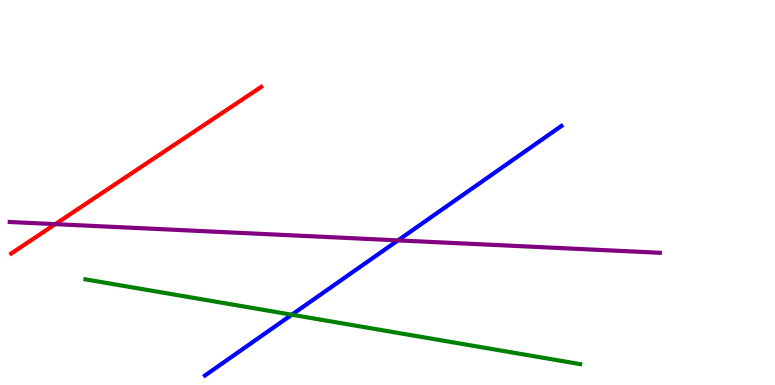[{'lines': ['blue', 'red'], 'intersections': []}, {'lines': ['green', 'red'], 'intersections': []}, {'lines': ['purple', 'red'], 'intersections': [{'x': 0.714, 'y': 4.18}]}, {'lines': ['blue', 'green'], 'intersections': [{'x': 3.77, 'y': 1.83}]}, {'lines': ['blue', 'purple'], 'intersections': [{'x': 5.14, 'y': 3.76}]}, {'lines': ['green', 'purple'], 'intersections': []}]